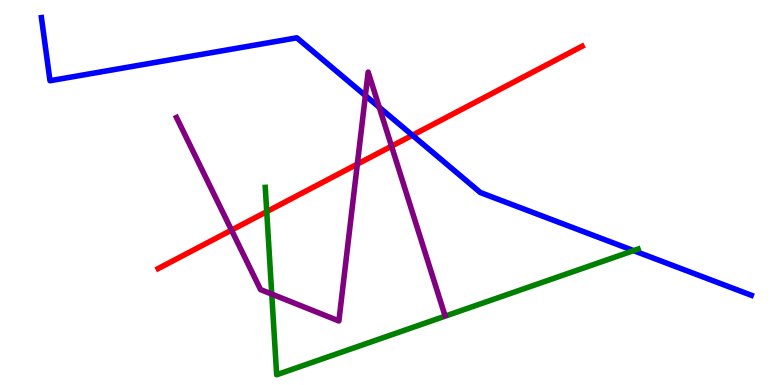[{'lines': ['blue', 'red'], 'intersections': [{'x': 5.32, 'y': 6.49}]}, {'lines': ['green', 'red'], 'intersections': [{'x': 3.44, 'y': 4.5}]}, {'lines': ['purple', 'red'], 'intersections': [{'x': 2.99, 'y': 4.02}, {'x': 4.61, 'y': 5.74}, {'x': 5.05, 'y': 6.2}]}, {'lines': ['blue', 'green'], 'intersections': [{'x': 8.18, 'y': 3.49}]}, {'lines': ['blue', 'purple'], 'intersections': [{'x': 4.71, 'y': 7.52}, {'x': 4.89, 'y': 7.21}]}, {'lines': ['green', 'purple'], 'intersections': [{'x': 3.51, 'y': 2.36}]}]